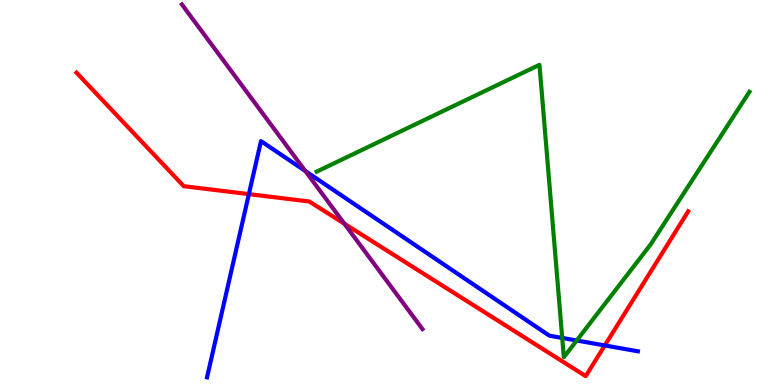[{'lines': ['blue', 'red'], 'intersections': [{'x': 3.21, 'y': 4.96}, {'x': 7.8, 'y': 1.03}]}, {'lines': ['green', 'red'], 'intersections': []}, {'lines': ['purple', 'red'], 'intersections': [{'x': 4.44, 'y': 4.19}]}, {'lines': ['blue', 'green'], 'intersections': [{'x': 7.25, 'y': 1.22}, {'x': 7.44, 'y': 1.16}]}, {'lines': ['blue', 'purple'], 'intersections': [{'x': 3.94, 'y': 5.56}]}, {'lines': ['green', 'purple'], 'intersections': []}]